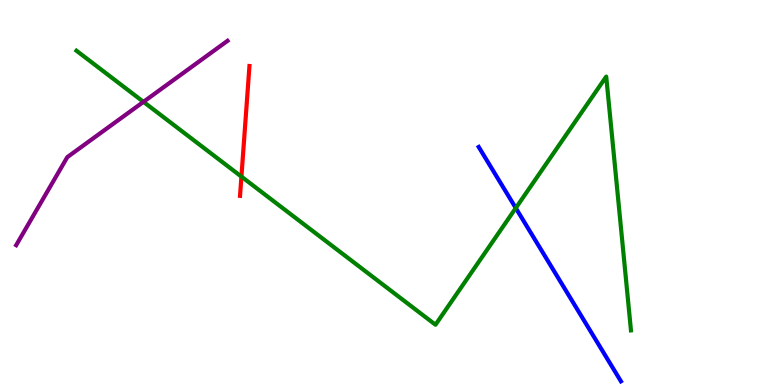[{'lines': ['blue', 'red'], 'intersections': []}, {'lines': ['green', 'red'], 'intersections': [{'x': 3.12, 'y': 5.41}]}, {'lines': ['purple', 'red'], 'intersections': []}, {'lines': ['blue', 'green'], 'intersections': [{'x': 6.66, 'y': 4.6}]}, {'lines': ['blue', 'purple'], 'intersections': []}, {'lines': ['green', 'purple'], 'intersections': [{'x': 1.85, 'y': 7.35}]}]